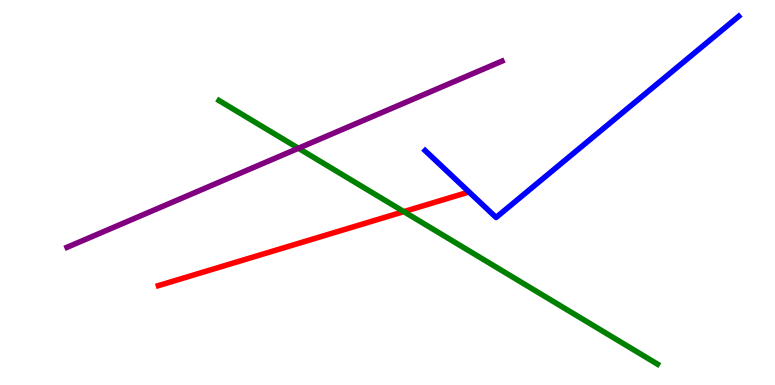[{'lines': ['blue', 'red'], 'intersections': []}, {'lines': ['green', 'red'], 'intersections': [{'x': 5.21, 'y': 4.5}]}, {'lines': ['purple', 'red'], 'intersections': []}, {'lines': ['blue', 'green'], 'intersections': []}, {'lines': ['blue', 'purple'], 'intersections': []}, {'lines': ['green', 'purple'], 'intersections': [{'x': 3.85, 'y': 6.15}]}]